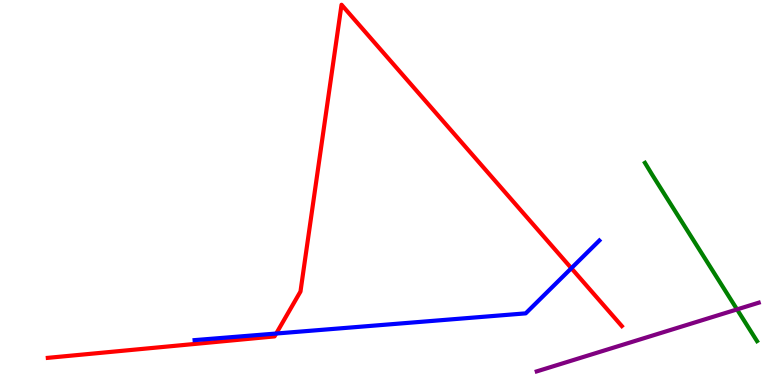[{'lines': ['blue', 'red'], 'intersections': [{'x': 3.56, 'y': 1.34}, {'x': 7.37, 'y': 3.03}]}, {'lines': ['green', 'red'], 'intersections': []}, {'lines': ['purple', 'red'], 'intersections': []}, {'lines': ['blue', 'green'], 'intersections': []}, {'lines': ['blue', 'purple'], 'intersections': []}, {'lines': ['green', 'purple'], 'intersections': [{'x': 9.51, 'y': 1.96}]}]